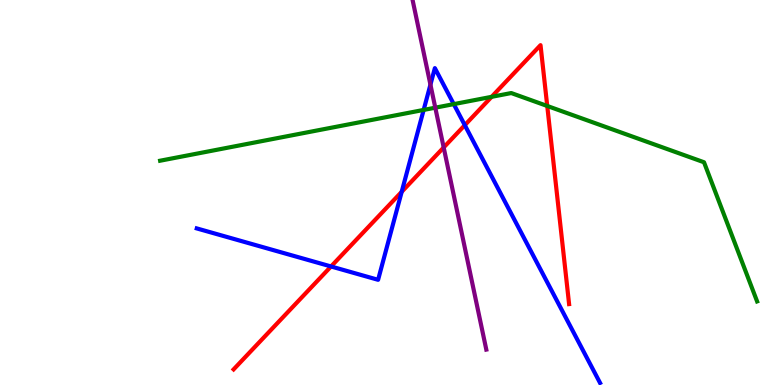[{'lines': ['blue', 'red'], 'intersections': [{'x': 4.27, 'y': 3.08}, {'x': 5.18, 'y': 5.02}, {'x': 6.0, 'y': 6.75}]}, {'lines': ['green', 'red'], 'intersections': [{'x': 6.34, 'y': 7.48}, {'x': 7.06, 'y': 7.25}]}, {'lines': ['purple', 'red'], 'intersections': [{'x': 5.72, 'y': 6.17}]}, {'lines': ['blue', 'green'], 'intersections': [{'x': 5.47, 'y': 7.14}, {'x': 5.86, 'y': 7.3}]}, {'lines': ['blue', 'purple'], 'intersections': [{'x': 5.55, 'y': 7.8}]}, {'lines': ['green', 'purple'], 'intersections': [{'x': 5.62, 'y': 7.2}]}]